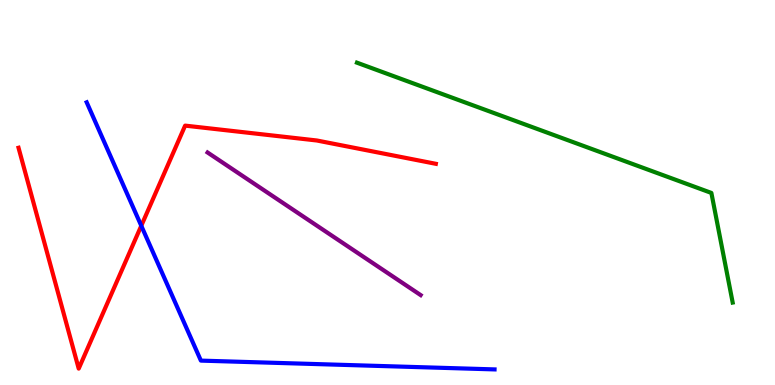[{'lines': ['blue', 'red'], 'intersections': [{'x': 1.82, 'y': 4.14}]}, {'lines': ['green', 'red'], 'intersections': []}, {'lines': ['purple', 'red'], 'intersections': []}, {'lines': ['blue', 'green'], 'intersections': []}, {'lines': ['blue', 'purple'], 'intersections': []}, {'lines': ['green', 'purple'], 'intersections': []}]